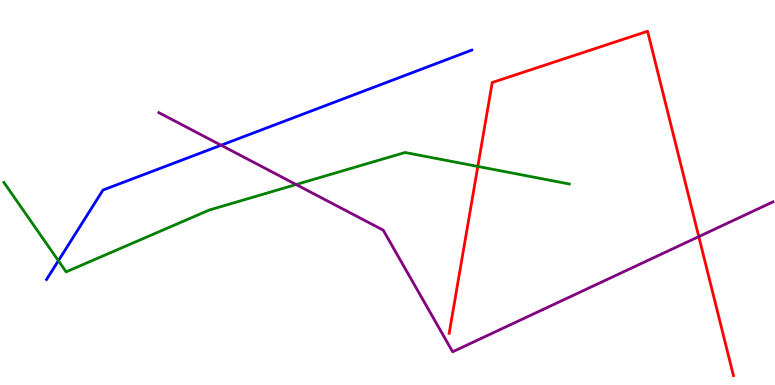[{'lines': ['blue', 'red'], 'intersections': []}, {'lines': ['green', 'red'], 'intersections': [{'x': 6.17, 'y': 5.68}]}, {'lines': ['purple', 'red'], 'intersections': [{'x': 9.02, 'y': 3.85}]}, {'lines': ['blue', 'green'], 'intersections': [{'x': 0.753, 'y': 3.23}]}, {'lines': ['blue', 'purple'], 'intersections': [{'x': 2.85, 'y': 6.23}]}, {'lines': ['green', 'purple'], 'intersections': [{'x': 3.82, 'y': 5.21}]}]